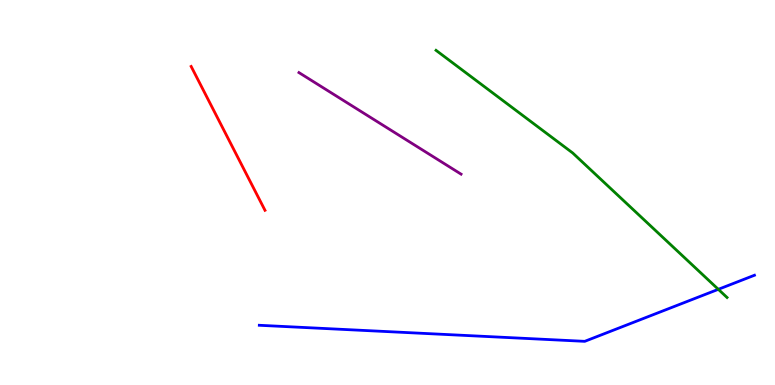[{'lines': ['blue', 'red'], 'intersections': []}, {'lines': ['green', 'red'], 'intersections': []}, {'lines': ['purple', 'red'], 'intersections': []}, {'lines': ['blue', 'green'], 'intersections': [{'x': 9.27, 'y': 2.49}]}, {'lines': ['blue', 'purple'], 'intersections': []}, {'lines': ['green', 'purple'], 'intersections': []}]